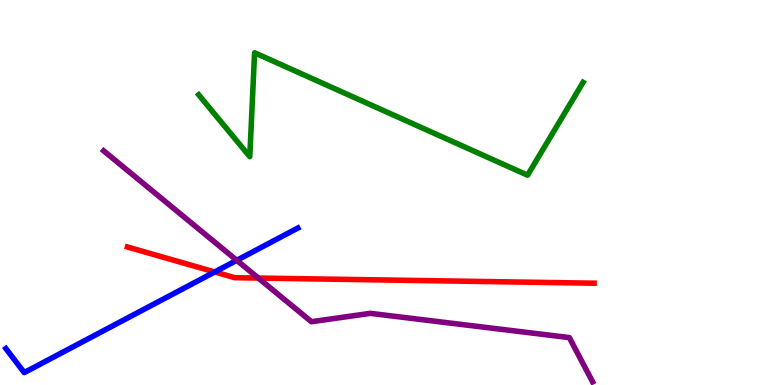[{'lines': ['blue', 'red'], 'intersections': [{'x': 2.77, 'y': 2.94}]}, {'lines': ['green', 'red'], 'intersections': []}, {'lines': ['purple', 'red'], 'intersections': [{'x': 3.33, 'y': 2.78}]}, {'lines': ['blue', 'green'], 'intersections': []}, {'lines': ['blue', 'purple'], 'intersections': [{'x': 3.06, 'y': 3.24}]}, {'lines': ['green', 'purple'], 'intersections': []}]